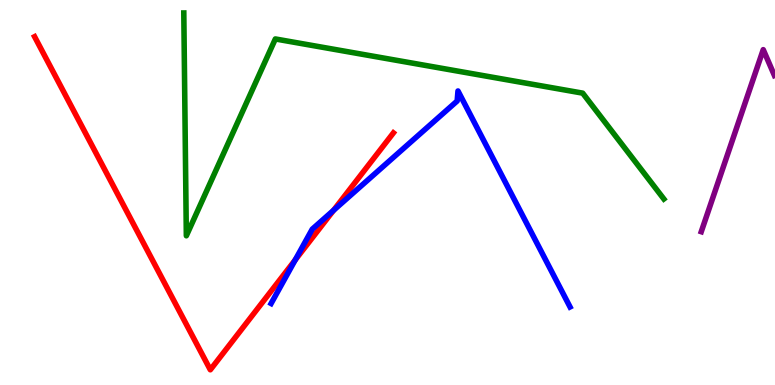[{'lines': ['blue', 'red'], 'intersections': [{'x': 3.81, 'y': 3.25}, {'x': 4.3, 'y': 4.54}]}, {'lines': ['green', 'red'], 'intersections': []}, {'lines': ['purple', 'red'], 'intersections': []}, {'lines': ['blue', 'green'], 'intersections': []}, {'lines': ['blue', 'purple'], 'intersections': []}, {'lines': ['green', 'purple'], 'intersections': []}]